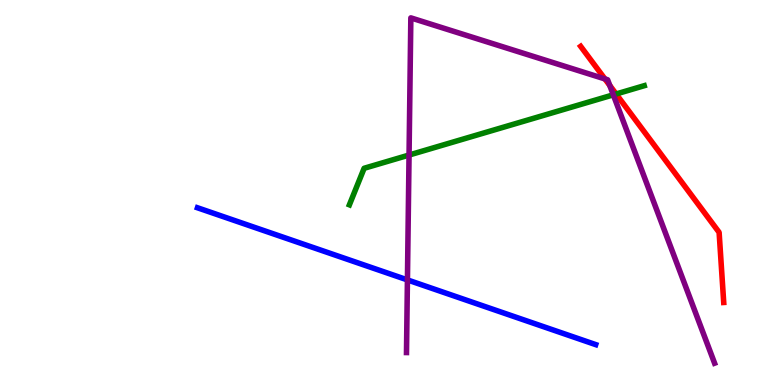[{'lines': ['blue', 'red'], 'intersections': []}, {'lines': ['green', 'red'], 'intersections': [{'x': 7.95, 'y': 7.56}]}, {'lines': ['purple', 'red'], 'intersections': [{'x': 7.81, 'y': 7.95}, {'x': 7.87, 'y': 7.78}]}, {'lines': ['blue', 'green'], 'intersections': []}, {'lines': ['blue', 'purple'], 'intersections': [{'x': 5.26, 'y': 2.73}]}, {'lines': ['green', 'purple'], 'intersections': [{'x': 5.28, 'y': 5.97}, {'x': 7.91, 'y': 7.54}]}]